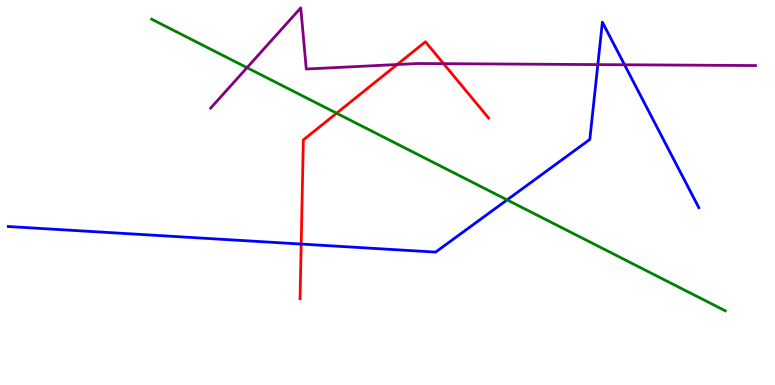[{'lines': ['blue', 'red'], 'intersections': [{'x': 3.89, 'y': 3.66}]}, {'lines': ['green', 'red'], 'intersections': [{'x': 4.34, 'y': 7.06}]}, {'lines': ['purple', 'red'], 'intersections': [{'x': 5.12, 'y': 8.32}, {'x': 5.72, 'y': 8.35}]}, {'lines': ['blue', 'green'], 'intersections': [{'x': 6.54, 'y': 4.81}]}, {'lines': ['blue', 'purple'], 'intersections': [{'x': 7.71, 'y': 8.32}, {'x': 8.06, 'y': 8.32}]}, {'lines': ['green', 'purple'], 'intersections': [{'x': 3.19, 'y': 8.24}]}]